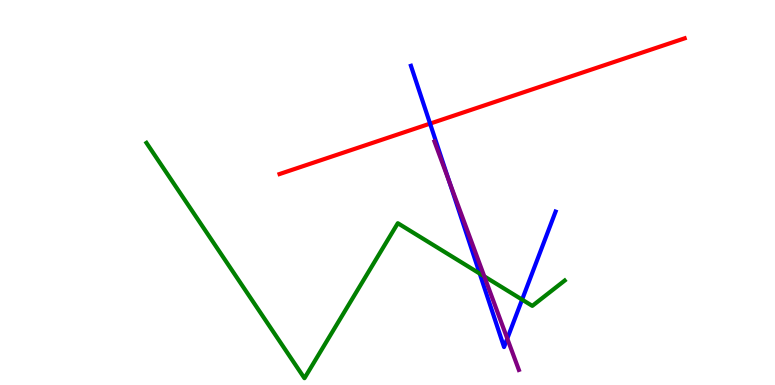[{'lines': ['blue', 'red'], 'intersections': [{'x': 5.55, 'y': 6.79}]}, {'lines': ['green', 'red'], 'intersections': []}, {'lines': ['purple', 'red'], 'intersections': []}, {'lines': ['blue', 'green'], 'intersections': [{'x': 6.19, 'y': 2.89}, {'x': 6.74, 'y': 2.22}]}, {'lines': ['blue', 'purple'], 'intersections': [{'x': 5.8, 'y': 5.28}, {'x': 6.55, 'y': 1.21}]}, {'lines': ['green', 'purple'], 'intersections': [{'x': 6.25, 'y': 2.82}]}]